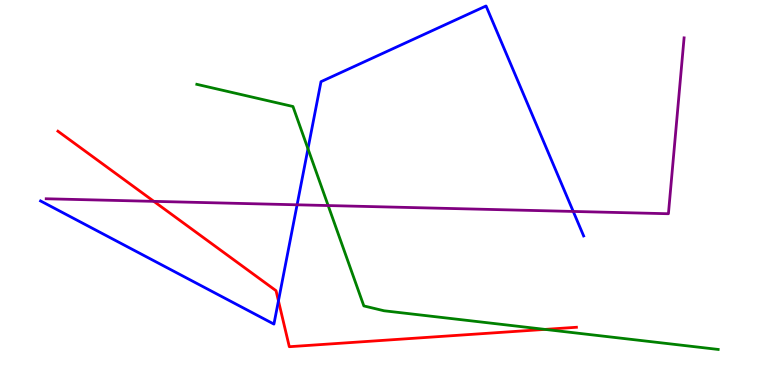[{'lines': ['blue', 'red'], 'intersections': [{'x': 3.59, 'y': 2.19}]}, {'lines': ['green', 'red'], 'intersections': [{'x': 7.03, 'y': 1.44}]}, {'lines': ['purple', 'red'], 'intersections': [{'x': 1.99, 'y': 4.77}]}, {'lines': ['blue', 'green'], 'intersections': [{'x': 3.97, 'y': 6.14}]}, {'lines': ['blue', 'purple'], 'intersections': [{'x': 3.83, 'y': 4.68}, {'x': 7.4, 'y': 4.51}]}, {'lines': ['green', 'purple'], 'intersections': [{'x': 4.23, 'y': 4.66}]}]